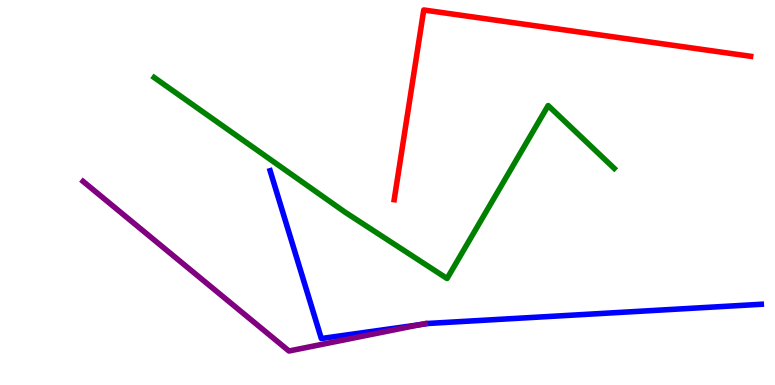[{'lines': ['blue', 'red'], 'intersections': []}, {'lines': ['green', 'red'], 'intersections': []}, {'lines': ['purple', 'red'], 'intersections': []}, {'lines': ['blue', 'green'], 'intersections': []}, {'lines': ['blue', 'purple'], 'intersections': [{'x': 5.42, 'y': 1.57}]}, {'lines': ['green', 'purple'], 'intersections': []}]